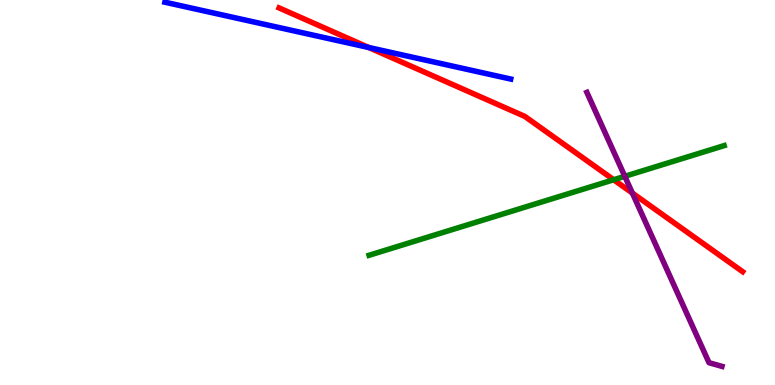[{'lines': ['blue', 'red'], 'intersections': [{'x': 4.76, 'y': 8.77}]}, {'lines': ['green', 'red'], 'intersections': [{'x': 7.92, 'y': 5.33}]}, {'lines': ['purple', 'red'], 'intersections': [{'x': 8.16, 'y': 4.99}]}, {'lines': ['blue', 'green'], 'intersections': []}, {'lines': ['blue', 'purple'], 'intersections': []}, {'lines': ['green', 'purple'], 'intersections': [{'x': 8.06, 'y': 5.42}]}]